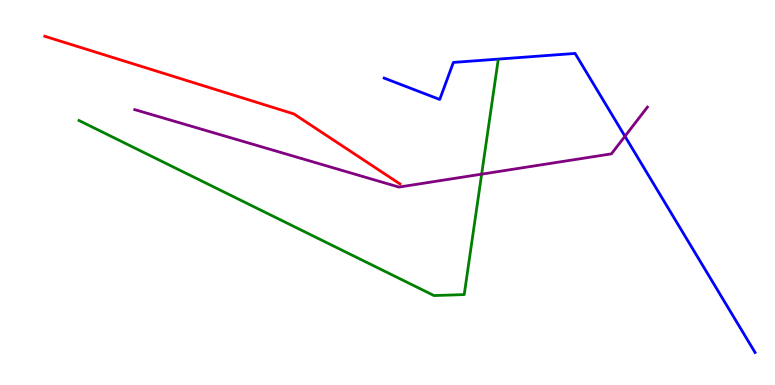[{'lines': ['blue', 'red'], 'intersections': []}, {'lines': ['green', 'red'], 'intersections': []}, {'lines': ['purple', 'red'], 'intersections': []}, {'lines': ['blue', 'green'], 'intersections': []}, {'lines': ['blue', 'purple'], 'intersections': [{'x': 8.06, 'y': 6.46}]}, {'lines': ['green', 'purple'], 'intersections': [{'x': 6.21, 'y': 5.48}]}]